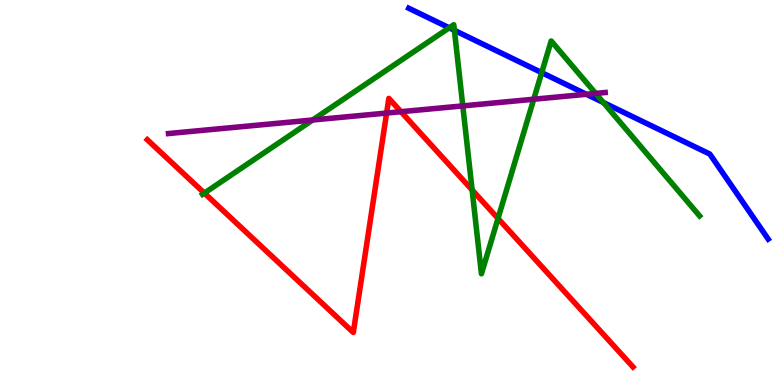[{'lines': ['blue', 'red'], 'intersections': []}, {'lines': ['green', 'red'], 'intersections': [{'x': 2.64, 'y': 4.98}, {'x': 6.09, 'y': 5.07}, {'x': 6.43, 'y': 4.33}]}, {'lines': ['purple', 'red'], 'intersections': [{'x': 4.99, 'y': 7.06}, {'x': 5.17, 'y': 7.1}]}, {'lines': ['blue', 'green'], 'intersections': [{'x': 5.8, 'y': 9.28}, {'x': 5.86, 'y': 9.21}, {'x': 6.99, 'y': 8.11}, {'x': 7.79, 'y': 7.34}]}, {'lines': ['blue', 'purple'], 'intersections': [{'x': 7.57, 'y': 7.55}]}, {'lines': ['green', 'purple'], 'intersections': [{'x': 4.03, 'y': 6.88}, {'x': 5.97, 'y': 7.25}, {'x': 6.89, 'y': 7.42}, {'x': 7.69, 'y': 7.57}]}]